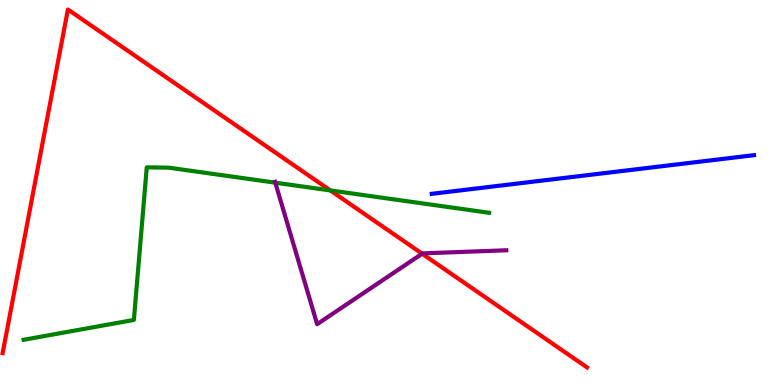[{'lines': ['blue', 'red'], 'intersections': []}, {'lines': ['green', 'red'], 'intersections': [{'x': 4.26, 'y': 5.05}]}, {'lines': ['purple', 'red'], 'intersections': [{'x': 5.45, 'y': 3.41}]}, {'lines': ['blue', 'green'], 'intersections': []}, {'lines': ['blue', 'purple'], 'intersections': []}, {'lines': ['green', 'purple'], 'intersections': [{'x': 3.55, 'y': 5.26}]}]